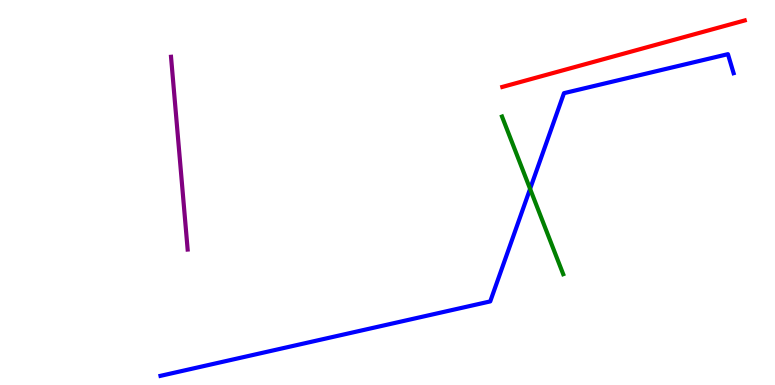[{'lines': ['blue', 'red'], 'intersections': []}, {'lines': ['green', 'red'], 'intersections': []}, {'lines': ['purple', 'red'], 'intersections': []}, {'lines': ['blue', 'green'], 'intersections': [{'x': 6.84, 'y': 5.09}]}, {'lines': ['blue', 'purple'], 'intersections': []}, {'lines': ['green', 'purple'], 'intersections': []}]